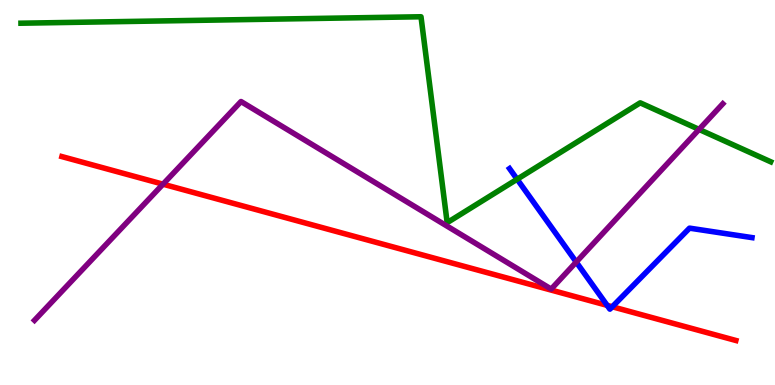[{'lines': ['blue', 'red'], 'intersections': [{'x': 7.83, 'y': 2.07}, {'x': 7.9, 'y': 2.03}]}, {'lines': ['green', 'red'], 'intersections': []}, {'lines': ['purple', 'red'], 'intersections': [{'x': 2.1, 'y': 5.22}]}, {'lines': ['blue', 'green'], 'intersections': [{'x': 6.67, 'y': 5.34}]}, {'lines': ['blue', 'purple'], 'intersections': [{'x': 7.44, 'y': 3.19}]}, {'lines': ['green', 'purple'], 'intersections': [{'x': 9.02, 'y': 6.64}]}]